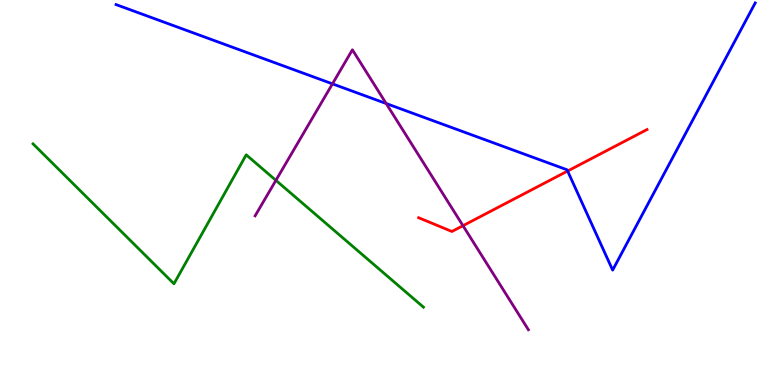[{'lines': ['blue', 'red'], 'intersections': [{'x': 7.32, 'y': 5.56}]}, {'lines': ['green', 'red'], 'intersections': []}, {'lines': ['purple', 'red'], 'intersections': [{'x': 5.97, 'y': 4.14}]}, {'lines': ['blue', 'green'], 'intersections': []}, {'lines': ['blue', 'purple'], 'intersections': [{'x': 4.29, 'y': 7.82}, {'x': 4.98, 'y': 7.31}]}, {'lines': ['green', 'purple'], 'intersections': [{'x': 3.56, 'y': 5.32}]}]